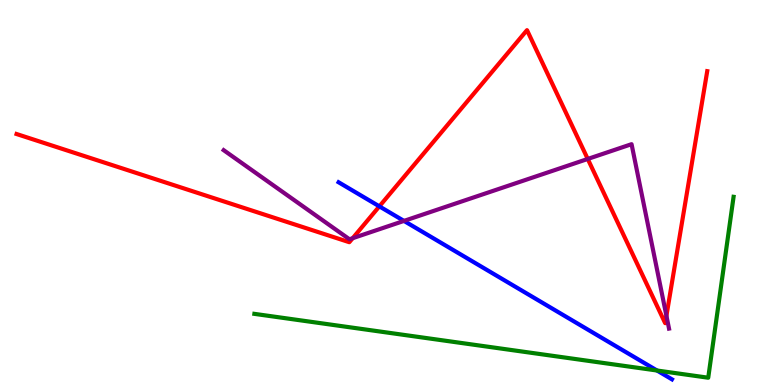[{'lines': ['blue', 'red'], 'intersections': [{'x': 4.89, 'y': 4.64}]}, {'lines': ['green', 'red'], 'intersections': []}, {'lines': ['purple', 'red'], 'intersections': [{'x': 4.55, 'y': 3.81}, {'x': 7.58, 'y': 5.87}, {'x': 8.6, 'y': 1.8}]}, {'lines': ['blue', 'green'], 'intersections': [{'x': 8.48, 'y': 0.376}]}, {'lines': ['blue', 'purple'], 'intersections': [{'x': 5.21, 'y': 4.26}]}, {'lines': ['green', 'purple'], 'intersections': []}]